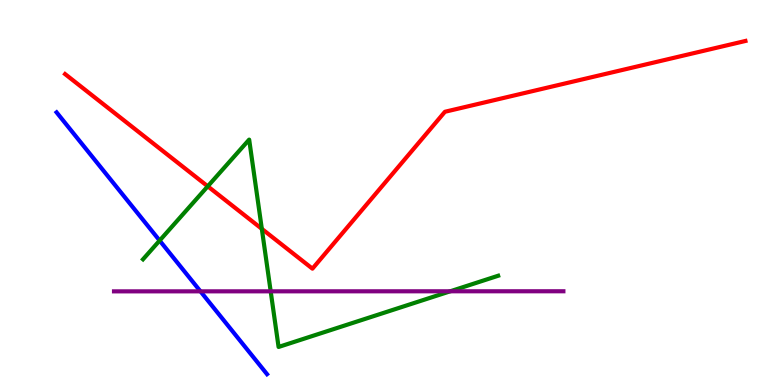[{'lines': ['blue', 'red'], 'intersections': []}, {'lines': ['green', 'red'], 'intersections': [{'x': 2.68, 'y': 5.16}, {'x': 3.38, 'y': 4.06}]}, {'lines': ['purple', 'red'], 'intersections': []}, {'lines': ['blue', 'green'], 'intersections': [{'x': 2.06, 'y': 3.75}]}, {'lines': ['blue', 'purple'], 'intersections': [{'x': 2.59, 'y': 2.43}]}, {'lines': ['green', 'purple'], 'intersections': [{'x': 3.49, 'y': 2.43}, {'x': 5.81, 'y': 2.43}]}]